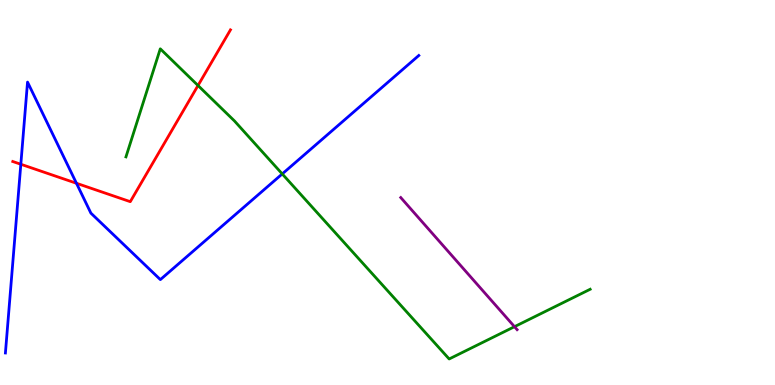[{'lines': ['blue', 'red'], 'intersections': [{'x': 0.269, 'y': 5.73}, {'x': 0.987, 'y': 5.24}]}, {'lines': ['green', 'red'], 'intersections': [{'x': 2.56, 'y': 7.78}]}, {'lines': ['purple', 'red'], 'intersections': []}, {'lines': ['blue', 'green'], 'intersections': [{'x': 3.64, 'y': 5.48}]}, {'lines': ['blue', 'purple'], 'intersections': []}, {'lines': ['green', 'purple'], 'intersections': [{'x': 6.64, 'y': 1.51}]}]